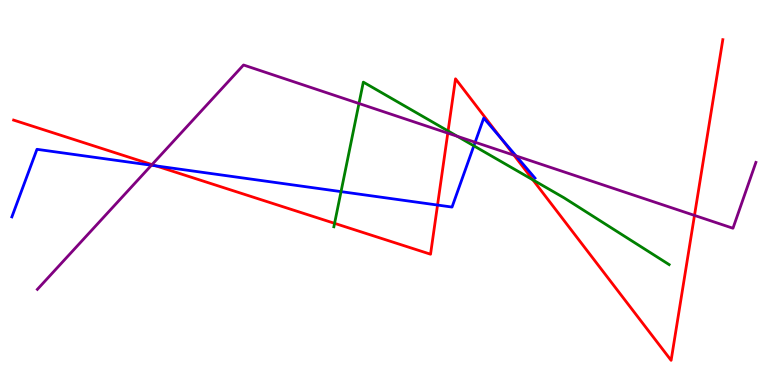[{'lines': ['blue', 'red'], 'intersections': [{'x': 2.01, 'y': 5.69}, {'x': 5.65, 'y': 4.67}, {'x': 6.47, 'y': 6.39}]}, {'lines': ['green', 'red'], 'intersections': [{'x': 4.32, 'y': 4.2}, {'x': 5.78, 'y': 6.6}, {'x': 6.88, 'y': 5.33}]}, {'lines': ['purple', 'red'], 'intersections': [{'x': 1.96, 'y': 5.72}, {'x': 5.78, 'y': 6.54}, {'x': 6.63, 'y': 5.97}, {'x': 8.96, 'y': 4.41}]}, {'lines': ['blue', 'green'], 'intersections': [{'x': 4.4, 'y': 5.02}, {'x': 6.11, 'y': 6.21}]}, {'lines': ['blue', 'purple'], 'intersections': [{'x': 1.95, 'y': 5.71}, {'x': 6.13, 'y': 6.31}, {'x': 6.66, 'y': 5.95}]}, {'lines': ['green', 'purple'], 'intersections': [{'x': 4.63, 'y': 7.31}, {'x': 5.9, 'y': 6.46}]}]